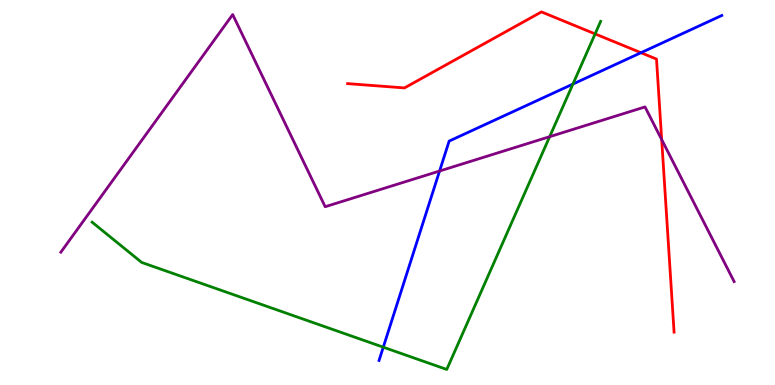[{'lines': ['blue', 'red'], 'intersections': [{'x': 8.27, 'y': 8.63}]}, {'lines': ['green', 'red'], 'intersections': [{'x': 7.68, 'y': 9.12}]}, {'lines': ['purple', 'red'], 'intersections': [{'x': 8.54, 'y': 6.37}]}, {'lines': ['blue', 'green'], 'intersections': [{'x': 4.95, 'y': 0.982}, {'x': 7.39, 'y': 7.82}]}, {'lines': ['blue', 'purple'], 'intersections': [{'x': 5.67, 'y': 5.56}]}, {'lines': ['green', 'purple'], 'intersections': [{'x': 7.09, 'y': 6.45}]}]